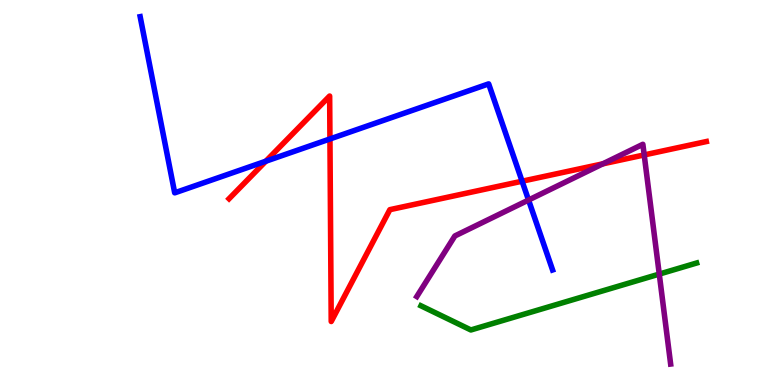[{'lines': ['blue', 'red'], 'intersections': [{'x': 3.43, 'y': 5.81}, {'x': 4.26, 'y': 6.39}, {'x': 6.74, 'y': 5.29}]}, {'lines': ['green', 'red'], 'intersections': []}, {'lines': ['purple', 'red'], 'intersections': [{'x': 7.78, 'y': 5.74}, {'x': 8.31, 'y': 5.98}]}, {'lines': ['blue', 'green'], 'intersections': []}, {'lines': ['blue', 'purple'], 'intersections': [{'x': 6.82, 'y': 4.8}]}, {'lines': ['green', 'purple'], 'intersections': [{'x': 8.51, 'y': 2.88}]}]